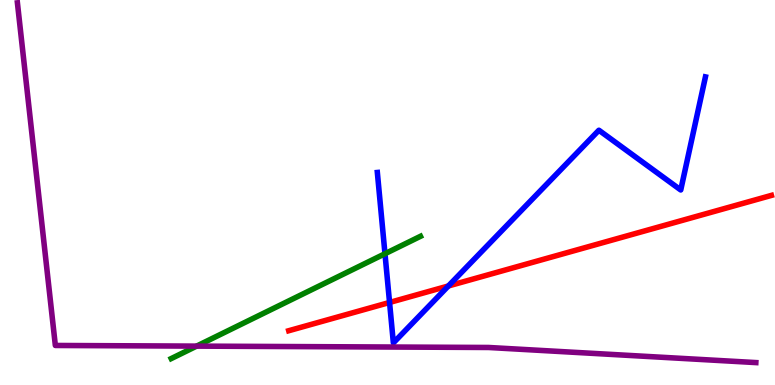[{'lines': ['blue', 'red'], 'intersections': [{'x': 5.03, 'y': 2.14}, {'x': 5.79, 'y': 2.57}]}, {'lines': ['green', 'red'], 'intersections': []}, {'lines': ['purple', 'red'], 'intersections': []}, {'lines': ['blue', 'green'], 'intersections': [{'x': 4.97, 'y': 3.41}]}, {'lines': ['blue', 'purple'], 'intersections': []}, {'lines': ['green', 'purple'], 'intersections': [{'x': 2.54, 'y': 1.01}]}]